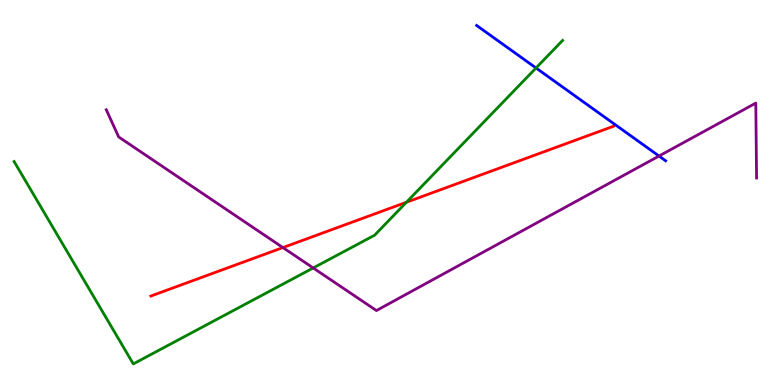[{'lines': ['blue', 'red'], 'intersections': []}, {'lines': ['green', 'red'], 'intersections': [{'x': 5.24, 'y': 4.75}]}, {'lines': ['purple', 'red'], 'intersections': [{'x': 3.65, 'y': 3.57}]}, {'lines': ['blue', 'green'], 'intersections': [{'x': 6.92, 'y': 8.23}]}, {'lines': ['blue', 'purple'], 'intersections': [{'x': 8.5, 'y': 5.95}]}, {'lines': ['green', 'purple'], 'intersections': [{'x': 4.04, 'y': 3.04}]}]